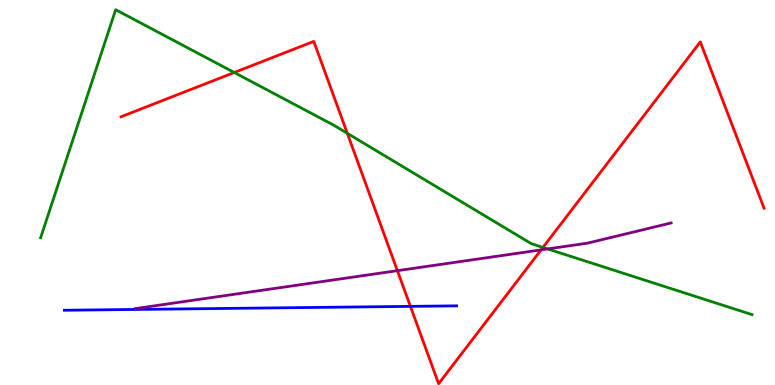[{'lines': ['blue', 'red'], 'intersections': [{'x': 5.3, 'y': 2.04}]}, {'lines': ['green', 'red'], 'intersections': [{'x': 3.02, 'y': 8.12}, {'x': 4.48, 'y': 6.54}, {'x': 7.01, 'y': 3.57}]}, {'lines': ['purple', 'red'], 'intersections': [{'x': 5.13, 'y': 2.97}, {'x': 6.98, 'y': 3.51}]}, {'lines': ['blue', 'green'], 'intersections': []}, {'lines': ['blue', 'purple'], 'intersections': []}, {'lines': ['green', 'purple'], 'intersections': [{'x': 7.07, 'y': 3.53}]}]